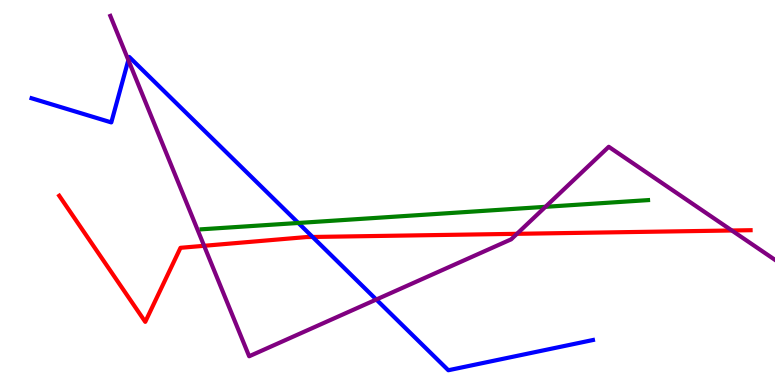[{'lines': ['blue', 'red'], 'intersections': [{'x': 4.03, 'y': 3.84}]}, {'lines': ['green', 'red'], 'intersections': []}, {'lines': ['purple', 'red'], 'intersections': [{'x': 2.63, 'y': 3.62}, {'x': 6.67, 'y': 3.93}, {'x': 9.44, 'y': 4.01}]}, {'lines': ['blue', 'green'], 'intersections': [{'x': 3.85, 'y': 4.21}]}, {'lines': ['blue', 'purple'], 'intersections': [{'x': 1.66, 'y': 8.44}, {'x': 4.86, 'y': 2.22}]}, {'lines': ['green', 'purple'], 'intersections': [{'x': 7.04, 'y': 4.63}]}]